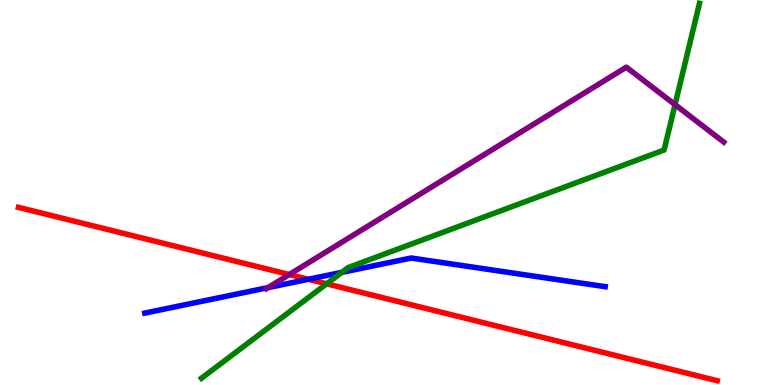[{'lines': ['blue', 'red'], 'intersections': [{'x': 3.98, 'y': 2.75}]}, {'lines': ['green', 'red'], 'intersections': [{'x': 4.21, 'y': 2.63}]}, {'lines': ['purple', 'red'], 'intersections': [{'x': 3.73, 'y': 2.87}]}, {'lines': ['blue', 'green'], 'intersections': [{'x': 4.41, 'y': 2.93}]}, {'lines': ['blue', 'purple'], 'intersections': [{'x': 3.46, 'y': 2.53}]}, {'lines': ['green', 'purple'], 'intersections': [{'x': 8.71, 'y': 7.28}]}]